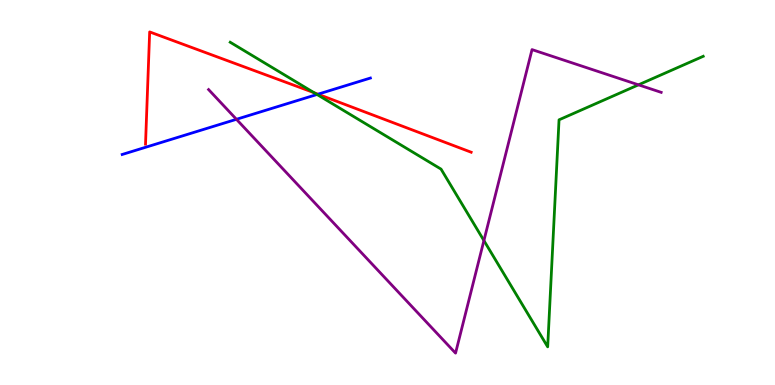[{'lines': ['blue', 'red'], 'intersections': [{'x': 4.1, 'y': 7.55}]}, {'lines': ['green', 'red'], 'intersections': [{'x': 4.05, 'y': 7.59}]}, {'lines': ['purple', 'red'], 'intersections': []}, {'lines': ['blue', 'green'], 'intersections': [{'x': 4.09, 'y': 7.55}]}, {'lines': ['blue', 'purple'], 'intersections': [{'x': 3.05, 'y': 6.9}]}, {'lines': ['green', 'purple'], 'intersections': [{'x': 6.24, 'y': 3.75}, {'x': 8.24, 'y': 7.8}]}]